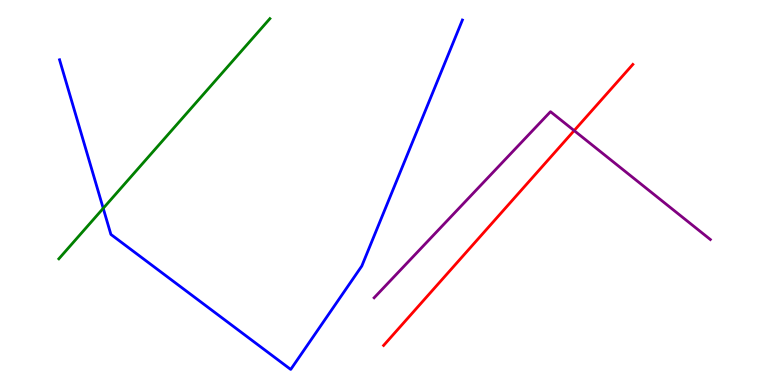[{'lines': ['blue', 'red'], 'intersections': []}, {'lines': ['green', 'red'], 'intersections': []}, {'lines': ['purple', 'red'], 'intersections': [{'x': 7.41, 'y': 6.61}]}, {'lines': ['blue', 'green'], 'intersections': [{'x': 1.33, 'y': 4.59}]}, {'lines': ['blue', 'purple'], 'intersections': []}, {'lines': ['green', 'purple'], 'intersections': []}]